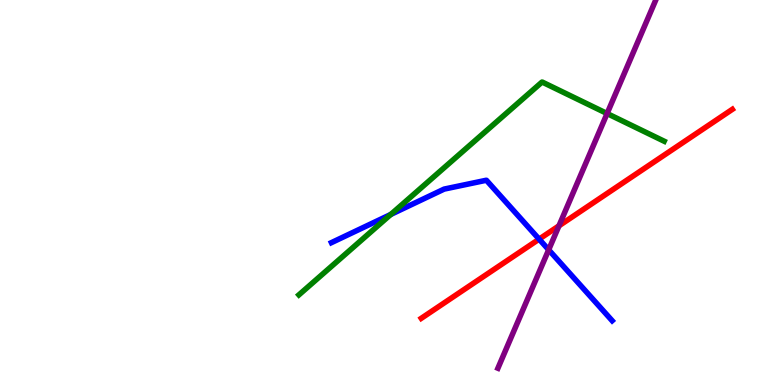[{'lines': ['blue', 'red'], 'intersections': [{'x': 6.96, 'y': 3.79}]}, {'lines': ['green', 'red'], 'intersections': []}, {'lines': ['purple', 'red'], 'intersections': [{'x': 7.21, 'y': 4.13}]}, {'lines': ['blue', 'green'], 'intersections': [{'x': 5.04, 'y': 4.43}]}, {'lines': ['blue', 'purple'], 'intersections': [{'x': 7.08, 'y': 3.51}]}, {'lines': ['green', 'purple'], 'intersections': [{'x': 7.83, 'y': 7.05}]}]